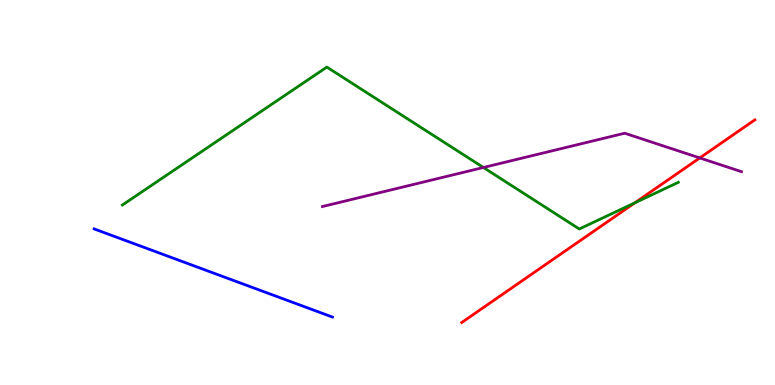[{'lines': ['blue', 'red'], 'intersections': []}, {'lines': ['green', 'red'], 'intersections': [{'x': 8.19, 'y': 4.73}]}, {'lines': ['purple', 'red'], 'intersections': [{'x': 9.03, 'y': 5.9}]}, {'lines': ['blue', 'green'], 'intersections': []}, {'lines': ['blue', 'purple'], 'intersections': []}, {'lines': ['green', 'purple'], 'intersections': [{'x': 6.24, 'y': 5.65}]}]